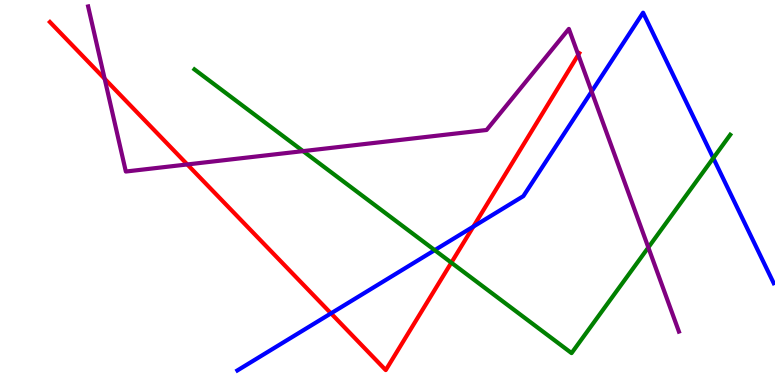[{'lines': ['blue', 'red'], 'intersections': [{'x': 4.27, 'y': 1.86}, {'x': 6.11, 'y': 4.11}]}, {'lines': ['green', 'red'], 'intersections': [{'x': 5.82, 'y': 3.18}]}, {'lines': ['purple', 'red'], 'intersections': [{'x': 1.35, 'y': 7.95}, {'x': 2.42, 'y': 5.73}, {'x': 7.46, 'y': 8.58}]}, {'lines': ['blue', 'green'], 'intersections': [{'x': 5.61, 'y': 3.5}, {'x': 9.2, 'y': 5.89}]}, {'lines': ['blue', 'purple'], 'intersections': [{'x': 7.63, 'y': 7.62}]}, {'lines': ['green', 'purple'], 'intersections': [{'x': 3.91, 'y': 6.07}, {'x': 8.37, 'y': 3.57}]}]